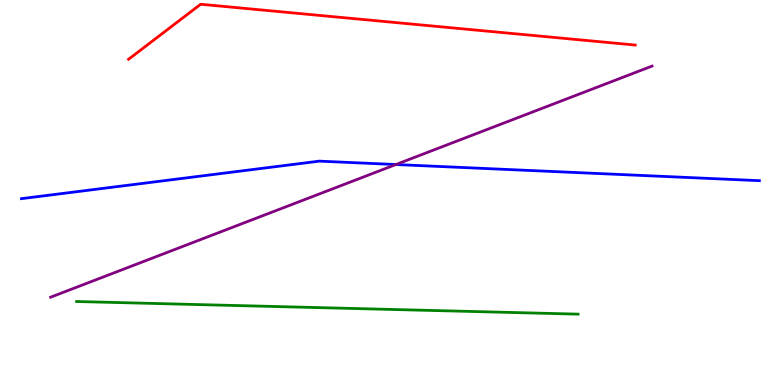[{'lines': ['blue', 'red'], 'intersections': []}, {'lines': ['green', 'red'], 'intersections': []}, {'lines': ['purple', 'red'], 'intersections': []}, {'lines': ['blue', 'green'], 'intersections': []}, {'lines': ['blue', 'purple'], 'intersections': [{'x': 5.11, 'y': 5.73}]}, {'lines': ['green', 'purple'], 'intersections': []}]